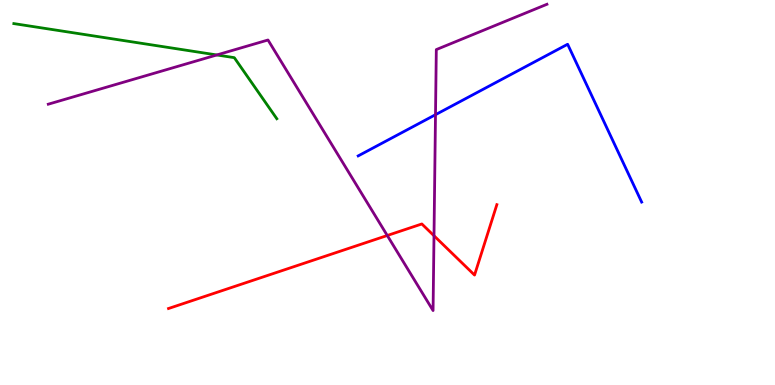[{'lines': ['blue', 'red'], 'intersections': []}, {'lines': ['green', 'red'], 'intersections': []}, {'lines': ['purple', 'red'], 'intersections': [{'x': 5.0, 'y': 3.88}, {'x': 5.6, 'y': 3.88}]}, {'lines': ['blue', 'green'], 'intersections': []}, {'lines': ['blue', 'purple'], 'intersections': [{'x': 5.62, 'y': 7.02}]}, {'lines': ['green', 'purple'], 'intersections': [{'x': 2.8, 'y': 8.57}]}]